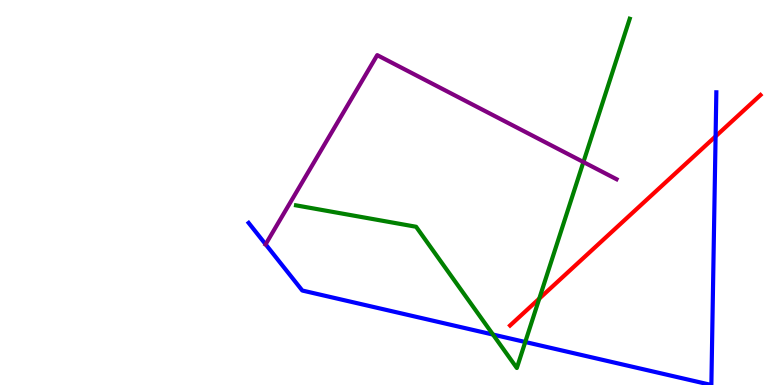[{'lines': ['blue', 'red'], 'intersections': [{'x': 9.23, 'y': 6.46}]}, {'lines': ['green', 'red'], 'intersections': [{'x': 6.96, 'y': 2.24}]}, {'lines': ['purple', 'red'], 'intersections': []}, {'lines': ['blue', 'green'], 'intersections': [{'x': 6.36, 'y': 1.31}, {'x': 6.78, 'y': 1.12}]}, {'lines': ['blue', 'purple'], 'intersections': [{'x': 3.43, 'y': 3.65}]}, {'lines': ['green', 'purple'], 'intersections': [{'x': 7.53, 'y': 5.79}]}]